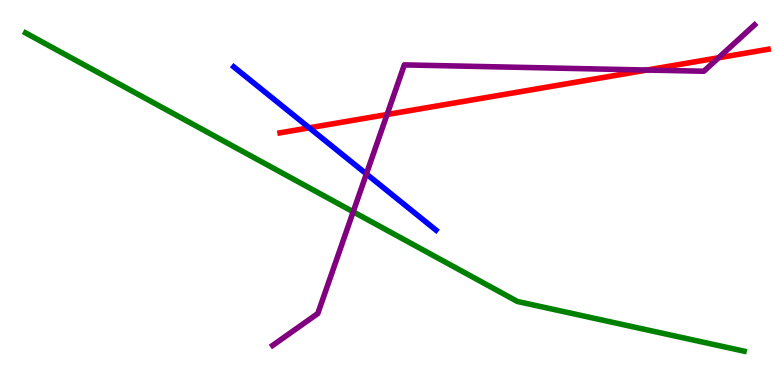[{'lines': ['blue', 'red'], 'intersections': [{'x': 3.99, 'y': 6.68}]}, {'lines': ['green', 'red'], 'intersections': []}, {'lines': ['purple', 'red'], 'intersections': [{'x': 4.99, 'y': 7.03}, {'x': 8.35, 'y': 8.18}, {'x': 9.27, 'y': 8.5}]}, {'lines': ['blue', 'green'], 'intersections': []}, {'lines': ['blue', 'purple'], 'intersections': [{'x': 4.73, 'y': 5.48}]}, {'lines': ['green', 'purple'], 'intersections': [{'x': 4.56, 'y': 4.5}]}]